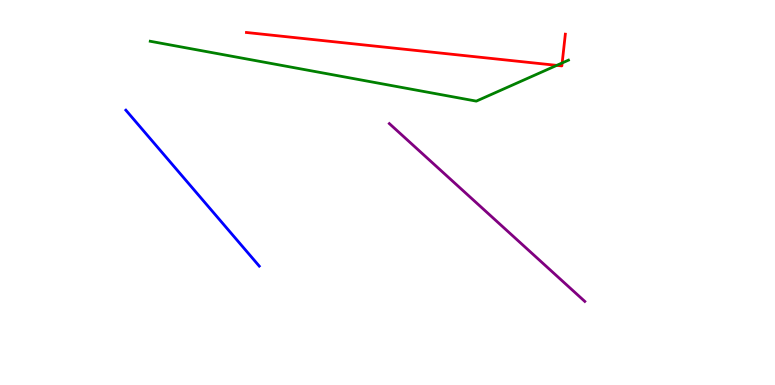[{'lines': ['blue', 'red'], 'intersections': []}, {'lines': ['green', 'red'], 'intersections': [{'x': 7.18, 'y': 8.3}, {'x': 7.25, 'y': 8.36}]}, {'lines': ['purple', 'red'], 'intersections': []}, {'lines': ['blue', 'green'], 'intersections': []}, {'lines': ['blue', 'purple'], 'intersections': []}, {'lines': ['green', 'purple'], 'intersections': []}]